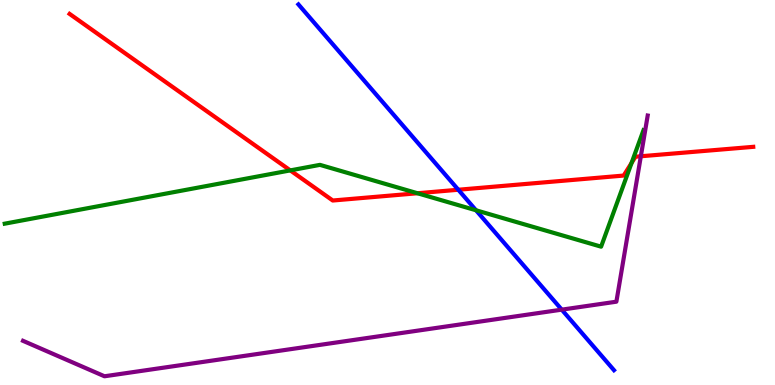[{'lines': ['blue', 'red'], 'intersections': [{'x': 5.91, 'y': 5.07}]}, {'lines': ['green', 'red'], 'intersections': [{'x': 3.75, 'y': 5.57}, {'x': 5.39, 'y': 4.98}, {'x': 8.15, 'y': 5.77}]}, {'lines': ['purple', 'red'], 'intersections': [{'x': 8.27, 'y': 5.94}]}, {'lines': ['blue', 'green'], 'intersections': [{'x': 6.14, 'y': 4.54}]}, {'lines': ['blue', 'purple'], 'intersections': [{'x': 7.25, 'y': 1.96}]}, {'lines': ['green', 'purple'], 'intersections': []}]